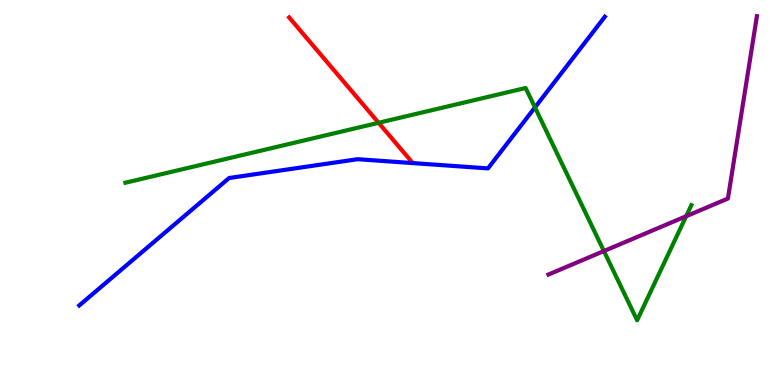[{'lines': ['blue', 'red'], 'intersections': []}, {'lines': ['green', 'red'], 'intersections': [{'x': 4.89, 'y': 6.81}]}, {'lines': ['purple', 'red'], 'intersections': []}, {'lines': ['blue', 'green'], 'intersections': [{'x': 6.9, 'y': 7.21}]}, {'lines': ['blue', 'purple'], 'intersections': []}, {'lines': ['green', 'purple'], 'intersections': [{'x': 7.79, 'y': 3.48}, {'x': 8.85, 'y': 4.38}]}]